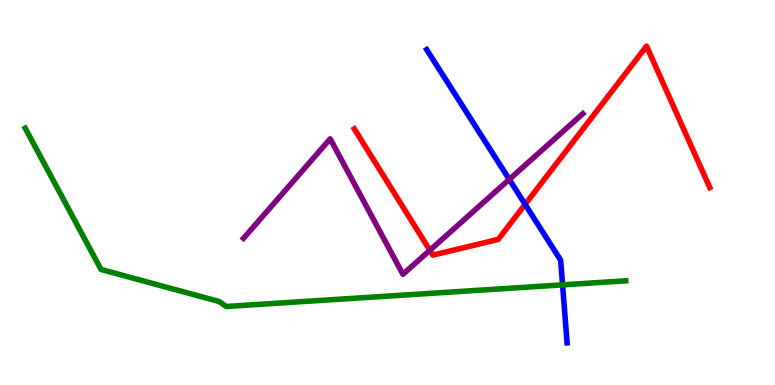[{'lines': ['blue', 'red'], 'intersections': [{'x': 6.78, 'y': 4.69}]}, {'lines': ['green', 'red'], 'intersections': []}, {'lines': ['purple', 'red'], 'intersections': [{'x': 5.55, 'y': 3.5}]}, {'lines': ['blue', 'green'], 'intersections': [{'x': 7.26, 'y': 2.6}]}, {'lines': ['blue', 'purple'], 'intersections': [{'x': 6.57, 'y': 5.34}]}, {'lines': ['green', 'purple'], 'intersections': []}]